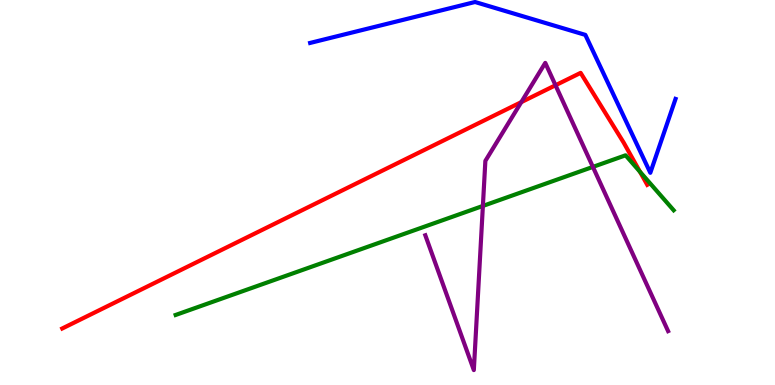[{'lines': ['blue', 'red'], 'intersections': []}, {'lines': ['green', 'red'], 'intersections': [{'x': 8.26, 'y': 5.54}]}, {'lines': ['purple', 'red'], 'intersections': [{'x': 6.73, 'y': 7.35}, {'x': 7.17, 'y': 7.79}]}, {'lines': ['blue', 'green'], 'intersections': []}, {'lines': ['blue', 'purple'], 'intersections': []}, {'lines': ['green', 'purple'], 'intersections': [{'x': 6.23, 'y': 4.65}, {'x': 7.65, 'y': 5.66}]}]